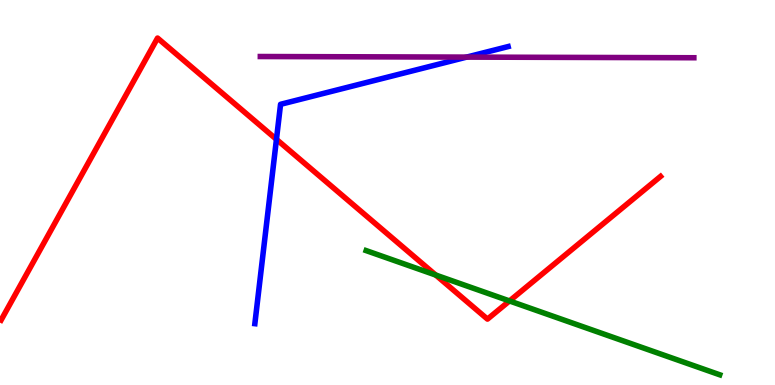[{'lines': ['blue', 'red'], 'intersections': [{'x': 3.57, 'y': 6.38}]}, {'lines': ['green', 'red'], 'intersections': [{'x': 5.62, 'y': 2.86}, {'x': 6.57, 'y': 2.18}]}, {'lines': ['purple', 'red'], 'intersections': []}, {'lines': ['blue', 'green'], 'intersections': []}, {'lines': ['blue', 'purple'], 'intersections': [{'x': 6.02, 'y': 8.52}]}, {'lines': ['green', 'purple'], 'intersections': []}]